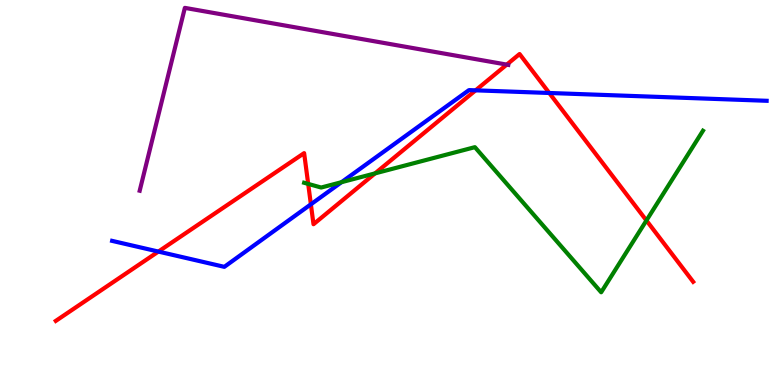[{'lines': ['blue', 'red'], 'intersections': [{'x': 2.04, 'y': 3.47}, {'x': 4.01, 'y': 4.69}, {'x': 6.14, 'y': 7.65}, {'x': 7.09, 'y': 7.58}]}, {'lines': ['green', 'red'], 'intersections': [{'x': 3.98, 'y': 5.22}, {'x': 4.84, 'y': 5.5}, {'x': 8.34, 'y': 4.27}]}, {'lines': ['purple', 'red'], 'intersections': [{'x': 6.54, 'y': 8.32}]}, {'lines': ['blue', 'green'], 'intersections': [{'x': 4.41, 'y': 5.27}]}, {'lines': ['blue', 'purple'], 'intersections': []}, {'lines': ['green', 'purple'], 'intersections': []}]